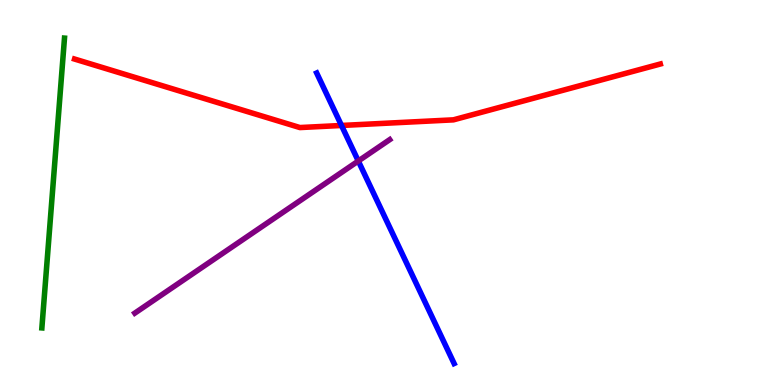[{'lines': ['blue', 'red'], 'intersections': [{'x': 4.41, 'y': 6.74}]}, {'lines': ['green', 'red'], 'intersections': []}, {'lines': ['purple', 'red'], 'intersections': []}, {'lines': ['blue', 'green'], 'intersections': []}, {'lines': ['blue', 'purple'], 'intersections': [{'x': 4.62, 'y': 5.82}]}, {'lines': ['green', 'purple'], 'intersections': []}]